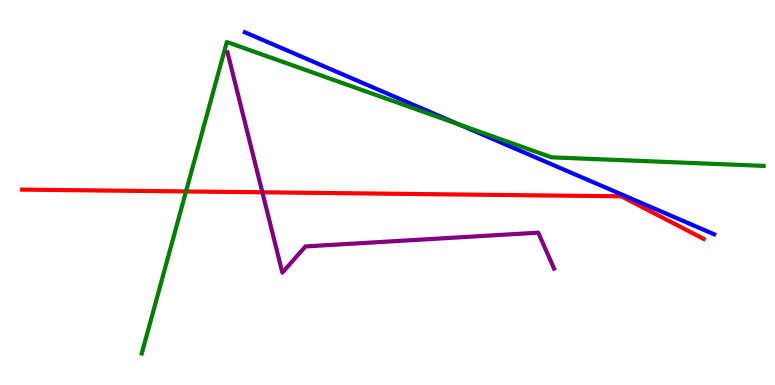[{'lines': ['blue', 'red'], 'intersections': []}, {'lines': ['green', 'red'], 'intersections': [{'x': 2.4, 'y': 5.03}]}, {'lines': ['purple', 'red'], 'intersections': [{'x': 3.39, 'y': 5.01}]}, {'lines': ['blue', 'green'], 'intersections': [{'x': 5.92, 'y': 6.77}]}, {'lines': ['blue', 'purple'], 'intersections': []}, {'lines': ['green', 'purple'], 'intersections': []}]